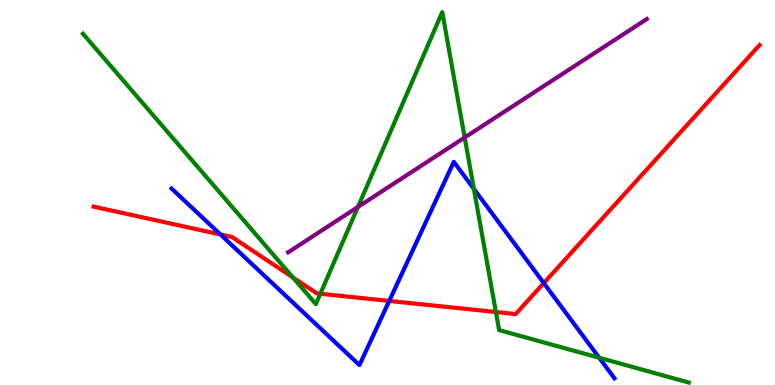[{'lines': ['blue', 'red'], 'intersections': [{'x': 2.84, 'y': 3.91}, {'x': 5.02, 'y': 2.18}, {'x': 7.02, 'y': 2.65}]}, {'lines': ['green', 'red'], 'intersections': [{'x': 3.78, 'y': 2.79}, {'x': 4.13, 'y': 2.37}, {'x': 6.4, 'y': 1.9}]}, {'lines': ['purple', 'red'], 'intersections': []}, {'lines': ['blue', 'green'], 'intersections': [{'x': 6.11, 'y': 5.09}, {'x': 7.73, 'y': 0.708}]}, {'lines': ['blue', 'purple'], 'intersections': []}, {'lines': ['green', 'purple'], 'intersections': [{'x': 4.62, 'y': 4.62}, {'x': 6.0, 'y': 6.43}]}]